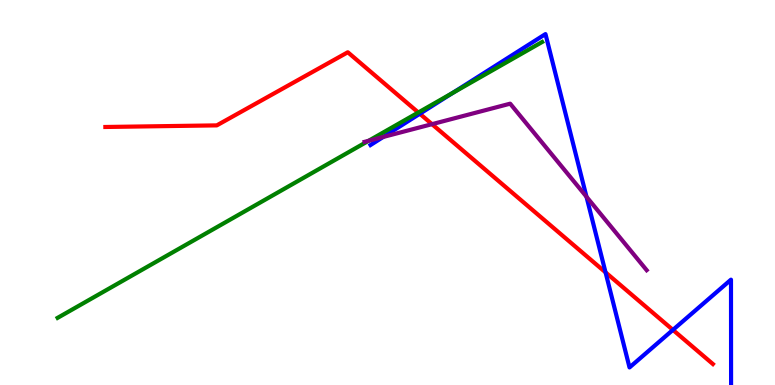[{'lines': ['blue', 'red'], 'intersections': [{'x': 5.42, 'y': 7.05}, {'x': 7.81, 'y': 2.93}, {'x': 8.68, 'y': 1.43}]}, {'lines': ['green', 'red'], 'intersections': [{'x': 5.4, 'y': 7.08}]}, {'lines': ['purple', 'red'], 'intersections': [{'x': 5.57, 'y': 6.77}]}, {'lines': ['blue', 'green'], 'intersections': [{'x': 5.84, 'y': 7.58}]}, {'lines': ['blue', 'purple'], 'intersections': [{'x': 4.94, 'y': 6.44}, {'x': 7.57, 'y': 4.89}]}, {'lines': ['green', 'purple'], 'intersections': [{'x': 4.76, 'y': 6.34}]}]